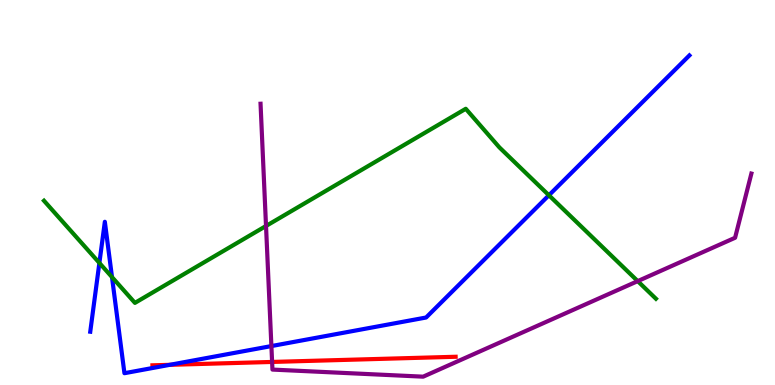[{'lines': ['blue', 'red'], 'intersections': [{'x': 2.19, 'y': 0.524}]}, {'lines': ['green', 'red'], 'intersections': []}, {'lines': ['purple', 'red'], 'intersections': [{'x': 3.51, 'y': 0.599}]}, {'lines': ['blue', 'green'], 'intersections': [{'x': 1.28, 'y': 3.17}, {'x': 1.45, 'y': 2.8}, {'x': 7.08, 'y': 4.93}]}, {'lines': ['blue', 'purple'], 'intersections': [{'x': 3.5, 'y': 1.01}]}, {'lines': ['green', 'purple'], 'intersections': [{'x': 3.43, 'y': 4.13}, {'x': 8.23, 'y': 2.7}]}]